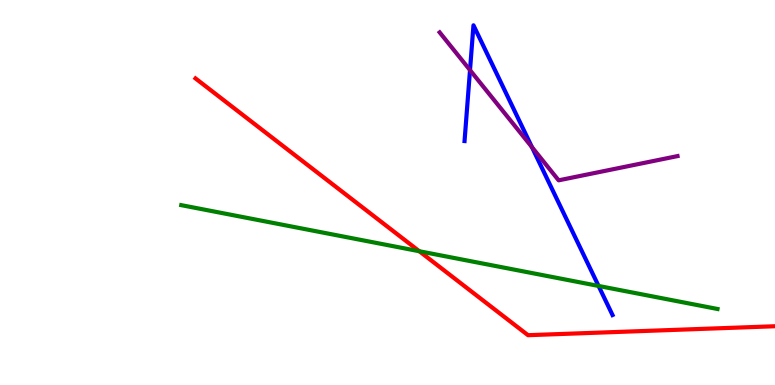[{'lines': ['blue', 'red'], 'intersections': []}, {'lines': ['green', 'red'], 'intersections': [{'x': 5.41, 'y': 3.47}]}, {'lines': ['purple', 'red'], 'intersections': []}, {'lines': ['blue', 'green'], 'intersections': [{'x': 7.72, 'y': 2.57}]}, {'lines': ['blue', 'purple'], 'intersections': [{'x': 6.06, 'y': 8.18}, {'x': 6.86, 'y': 6.18}]}, {'lines': ['green', 'purple'], 'intersections': []}]